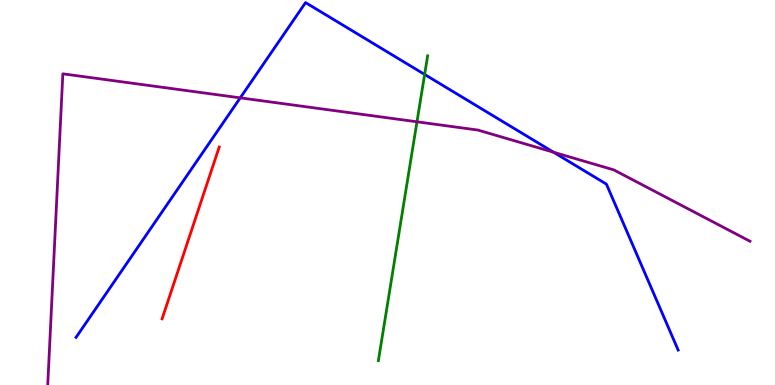[{'lines': ['blue', 'red'], 'intersections': []}, {'lines': ['green', 'red'], 'intersections': []}, {'lines': ['purple', 'red'], 'intersections': []}, {'lines': ['blue', 'green'], 'intersections': [{'x': 5.48, 'y': 8.07}]}, {'lines': ['blue', 'purple'], 'intersections': [{'x': 3.1, 'y': 7.46}, {'x': 7.14, 'y': 6.05}]}, {'lines': ['green', 'purple'], 'intersections': [{'x': 5.38, 'y': 6.84}]}]